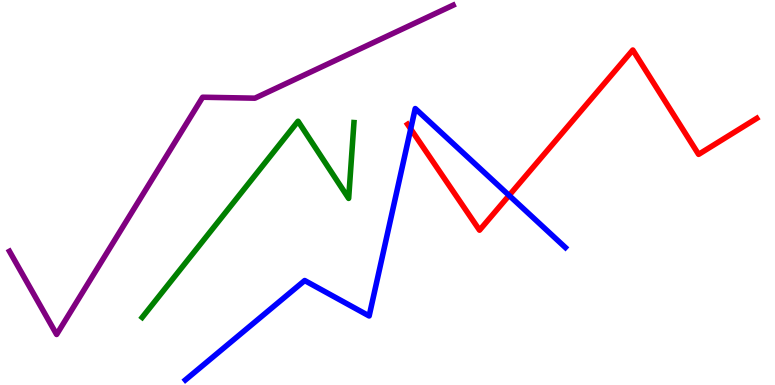[{'lines': ['blue', 'red'], 'intersections': [{'x': 5.3, 'y': 6.65}, {'x': 6.57, 'y': 4.92}]}, {'lines': ['green', 'red'], 'intersections': []}, {'lines': ['purple', 'red'], 'intersections': []}, {'lines': ['blue', 'green'], 'intersections': []}, {'lines': ['blue', 'purple'], 'intersections': []}, {'lines': ['green', 'purple'], 'intersections': []}]